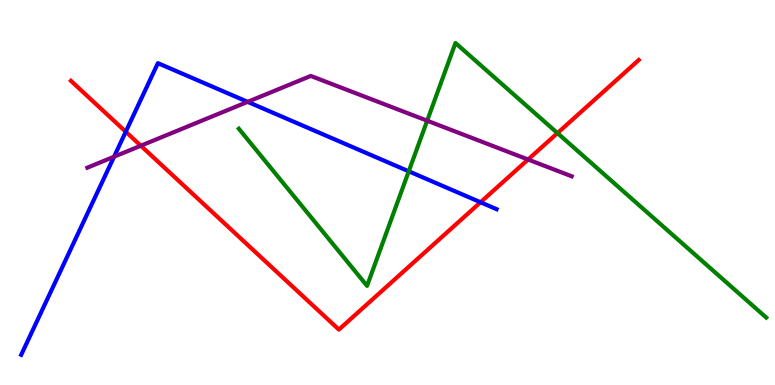[{'lines': ['blue', 'red'], 'intersections': [{'x': 1.62, 'y': 6.58}, {'x': 6.2, 'y': 4.75}]}, {'lines': ['green', 'red'], 'intersections': [{'x': 7.19, 'y': 6.54}]}, {'lines': ['purple', 'red'], 'intersections': [{'x': 1.82, 'y': 6.22}, {'x': 6.81, 'y': 5.86}]}, {'lines': ['blue', 'green'], 'intersections': [{'x': 5.27, 'y': 5.55}]}, {'lines': ['blue', 'purple'], 'intersections': [{'x': 1.47, 'y': 5.93}, {'x': 3.2, 'y': 7.35}]}, {'lines': ['green', 'purple'], 'intersections': [{'x': 5.51, 'y': 6.86}]}]